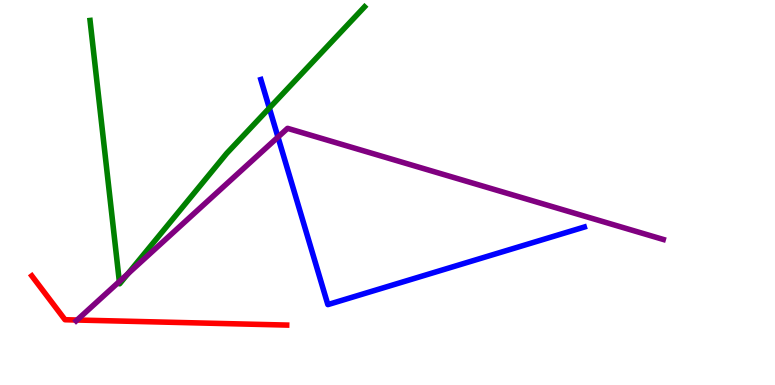[{'lines': ['blue', 'red'], 'intersections': []}, {'lines': ['green', 'red'], 'intersections': []}, {'lines': ['purple', 'red'], 'intersections': [{'x': 0.995, 'y': 1.69}]}, {'lines': ['blue', 'green'], 'intersections': [{'x': 3.48, 'y': 7.19}]}, {'lines': ['blue', 'purple'], 'intersections': [{'x': 3.59, 'y': 6.44}]}, {'lines': ['green', 'purple'], 'intersections': [{'x': 1.54, 'y': 2.69}, {'x': 1.65, 'y': 2.89}]}]